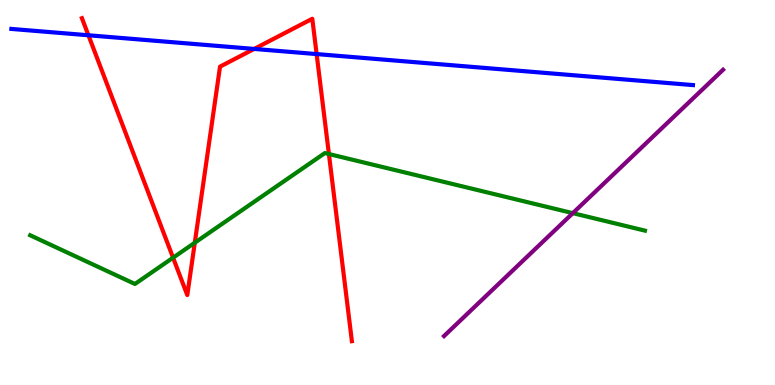[{'lines': ['blue', 'red'], 'intersections': [{'x': 1.14, 'y': 9.08}, {'x': 3.28, 'y': 8.73}, {'x': 4.09, 'y': 8.6}]}, {'lines': ['green', 'red'], 'intersections': [{'x': 2.23, 'y': 3.31}, {'x': 2.51, 'y': 3.7}, {'x': 4.24, 'y': 6.0}]}, {'lines': ['purple', 'red'], 'intersections': []}, {'lines': ['blue', 'green'], 'intersections': []}, {'lines': ['blue', 'purple'], 'intersections': []}, {'lines': ['green', 'purple'], 'intersections': [{'x': 7.39, 'y': 4.46}]}]